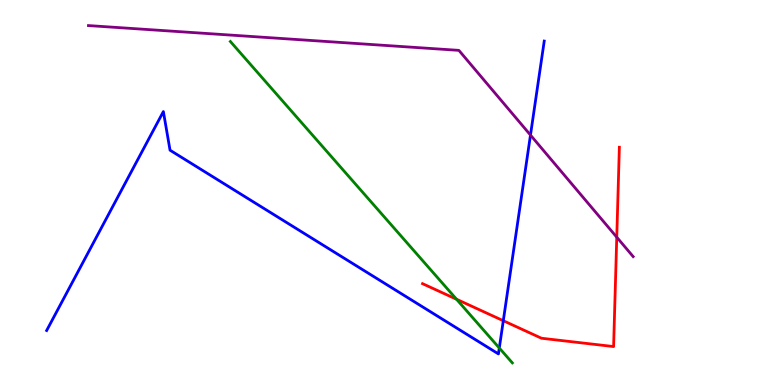[{'lines': ['blue', 'red'], 'intersections': [{'x': 6.49, 'y': 1.67}]}, {'lines': ['green', 'red'], 'intersections': [{'x': 5.89, 'y': 2.23}]}, {'lines': ['purple', 'red'], 'intersections': [{'x': 7.96, 'y': 3.84}]}, {'lines': ['blue', 'green'], 'intersections': [{'x': 6.44, 'y': 0.961}]}, {'lines': ['blue', 'purple'], 'intersections': [{'x': 6.84, 'y': 6.49}]}, {'lines': ['green', 'purple'], 'intersections': []}]